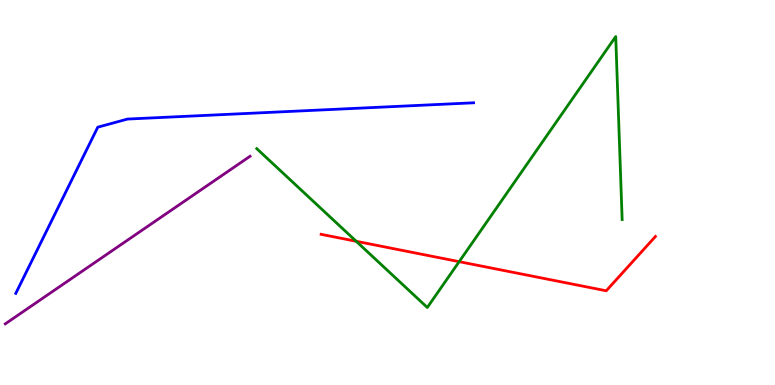[{'lines': ['blue', 'red'], 'intersections': []}, {'lines': ['green', 'red'], 'intersections': [{'x': 4.6, 'y': 3.73}, {'x': 5.92, 'y': 3.2}]}, {'lines': ['purple', 'red'], 'intersections': []}, {'lines': ['blue', 'green'], 'intersections': []}, {'lines': ['blue', 'purple'], 'intersections': []}, {'lines': ['green', 'purple'], 'intersections': []}]